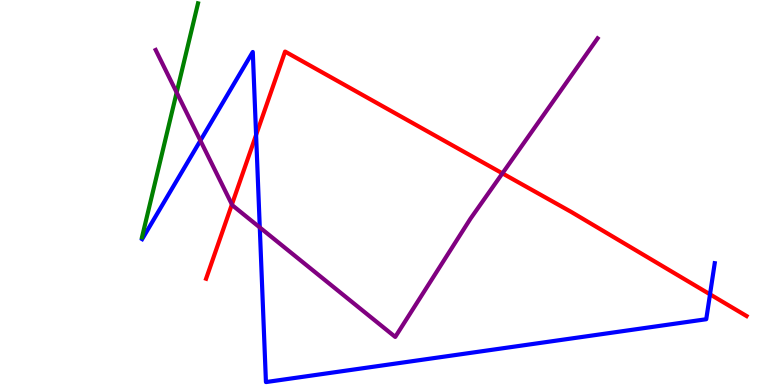[{'lines': ['blue', 'red'], 'intersections': [{'x': 3.3, 'y': 6.5}, {'x': 9.16, 'y': 2.36}]}, {'lines': ['green', 'red'], 'intersections': []}, {'lines': ['purple', 'red'], 'intersections': [{'x': 2.99, 'y': 4.69}, {'x': 6.48, 'y': 5.5}]}, {'lines': ['blue', 'green'], 'intersections': []}, {'lines': ['blue', 'purple'], 'intersections': [{'x': 2.59, 'y': 6.35}, {'x': 3.35, 'y': 4.09}]}, {'lines': ['green', 'purple'], 'intersections': [{'x': 2.28, 'y': 7.6}]}]